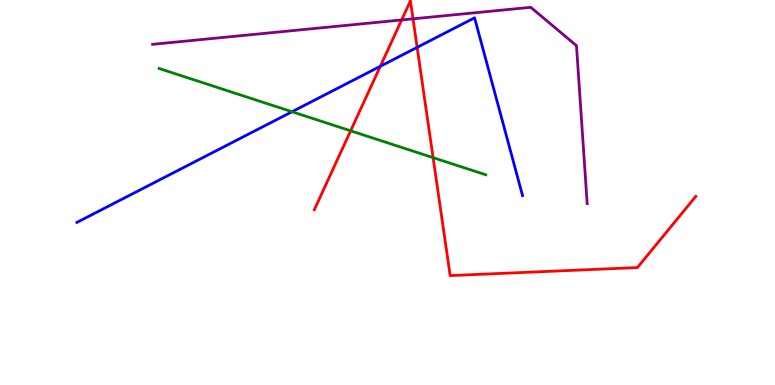[{'lines': ['blue', 'red'], 'intersections': [{'x': 4.91, 'y': 8.28}, {'x': 5.38, 'y': 8.77}]}, {'lines': ['green', 'red'], 'intersections': [{'x': 4.52, 'y': 6.6}, {'x': 5.59, 'y': 5.91}]}, {'lines': ['purple', 'red'], 'intersections': [{'x': 5.18, 'y': 9.48}, {'x': 5.33, 'y': 9.51}]}, {'lines': ['blue', 'green'], 'intersections': [{'x': 3.77, 'y': 7.1}]}, {'lines': ['blue', 'purple'], 'intersections': []}, {'lines': ['green', 'purple'], 'intersections': []}]